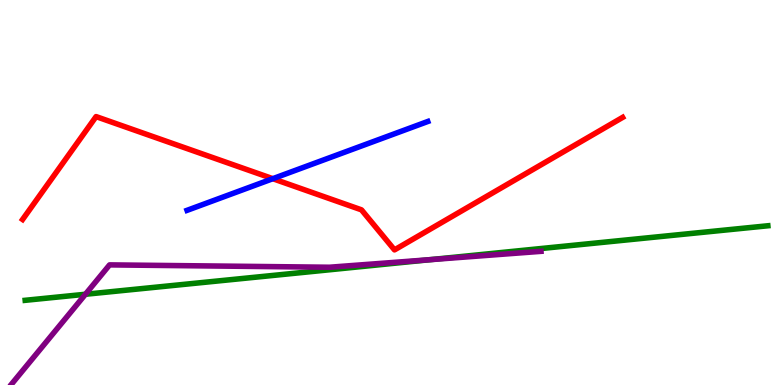[{'lines': ['blue', 'red'], 'intersections': [{'x': 3.52, 'y': 5.36}]}, {'lines': ['green', 'red'], 'intersections': []}, {'lines': ['purple', 'red'], 'intersections': []}, {'lines': ['blue', 'green'], 'intersections': []}, {'lines': ['blue', 'purple'], 'intersections': []}, {'lines': ['green', 'purple'], 'intersections': [{'x': 1.1, 'y': 2.36}, {'x': 5.55, 'y': 3.26}]}]